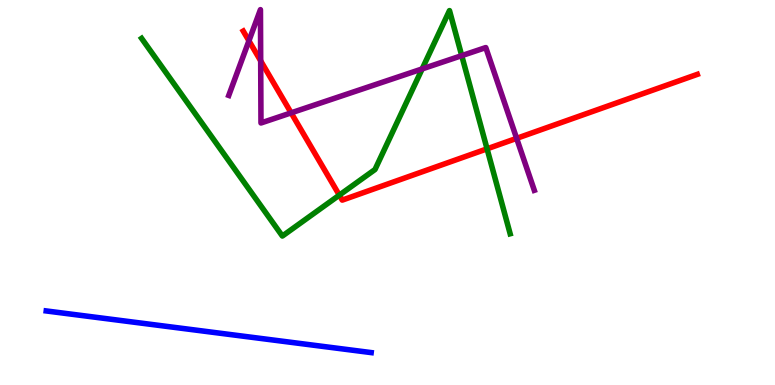[{'lines': ['blue', 'red'], 'intersections': []}, {'lines': ['green', 'red'], 'intersections': [{'x': 4.38, 'y': 4.93}, {'x': 6.28, 'y': 6.13}]}, {'lines': ['purple', 'red'], 'intersections': [{'x': 3.21, 'y': 8.94}, {'x': 3.36, 'y': 8.42}, {'x': 3.76, 'y': 7.07}, {'x': 6.67, 'y': 6.41}]}, {'lines': ['blue', 'green'], 'intersections': []}, {'lines': ['blue', 'purple'], 'intersections': []}, {'lines': ['green', 'purple'], 'intersections': [{'x': 5.45, 'y': 8.21}, {'x': 5.96, 'y': 8.55}]}]